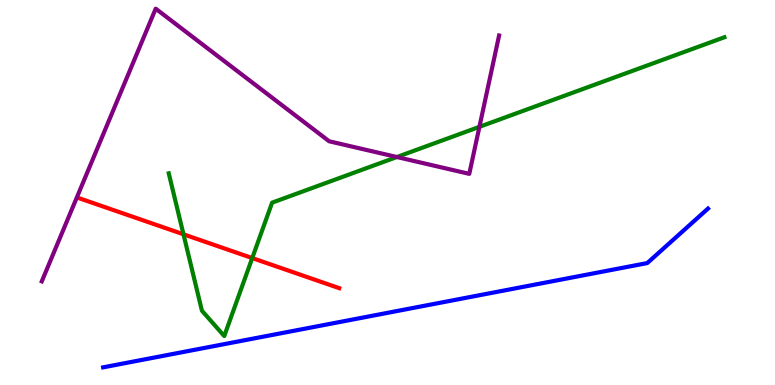[{'lines': ['blue', 'red'], 'intersections': []}, {'lines': ['green', 'red'], 'intersections': [{'x': 2.37, 'y': 3.91}, {'x': 3.25, 'y': 3.3}]}, {'lines': ['purple', 'red'], 'intersections': []}, {'lines': ['blue', 'green'], 'intersections': []}, {'lines': ['blue', 'purple'], 'intersections': []}, {'lines': ['green', 'purple'], 'intersections': [{'x': 5.12, 'y': 5.92}, {'x': 6.19, 'y': 6.71}]}]